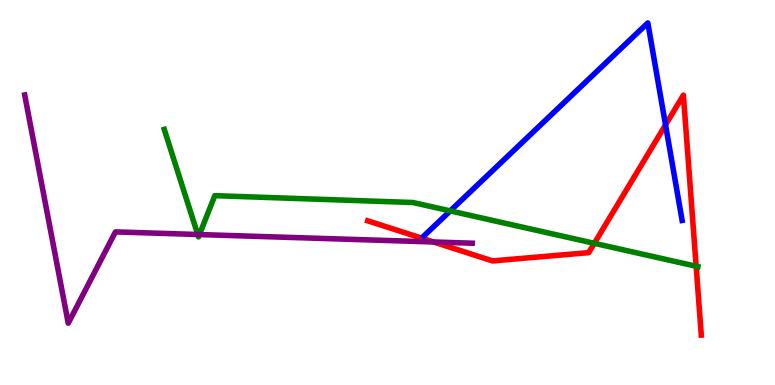[{'lines': ['blue', 'red'], 'intersections': [{'x': 8.59, 'y': 6.76}]}, {'lines': ['green', 'red'], 'intersections': [{'x': 7.67, 'y': 3.68}, {'x': 8.98, 'y': 3.08}]}, {'lines': ['purple', 'red'], 'intersections': [{'x': 5.59, 'y': 3.71}]}, {'lines': ['blue', 'green'], 'intersections': [{'x': 5.81, 'y': 4.52}]}, {'lines': ['blue', 'purple'], 'intersections': []}, {'lines': ['green', 'purple'], 'intersections': [{'x': 2.55, 'y': 3.91}, {'x': 2.57, 'y': 3.91}]}]